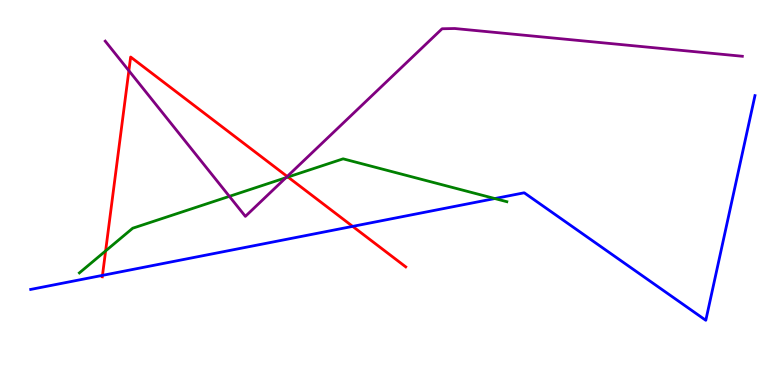[{'lines': ['blue', 'red'], 'intersections': [{'x': 1.32, 'y': 2.85}, {'x': 4.55, 'y': 4.12}]}, {'lines': ['green', 'red'], 'intersections': [{'x': 1.36, 'y': 3.48}, {'x': 3.72, 'y': 5.4}]}, {'lines': ['purple', 'red'], 'intersections': [{'x': 1.66, 'y': 8.16}, {'x': 3.71, 'y': 5.42}]}, {'lines': ['blue', 'green'], 'intersections': [{'x': 6.38, 'y': 4.84}]}, {'lines': ['blue', 'purple'], 'intersections': []}, {'lines': ['green', 'purple'], 'intersections': [{'x': 2.96, 'y': 4.9}, {'x': 3.69, 'y': 5.38}]}]